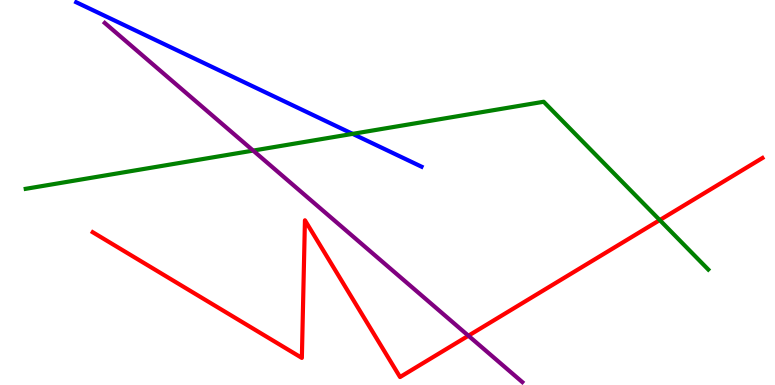[{'lines': ['blue', 'red'], 'intersections': []}, {'lines': ['green', 'red'], 'intersections': [{'x': 8.51, 'y': 4.28}]}, {'lines': ['purple', 'red'], 'intersections': [{'x': 6.04, 'y': 1.28}]}, {'lines': ['blue', 'green'], 'intersections': [{'x': 4.55, 'y': 6.52}]}, {'lines': ['blue', 'purple'], 'intersections': []}, {'lines': ['green', 'purple'], 'intersections': [{'x': 3.27, 'y': 6.09}]}]